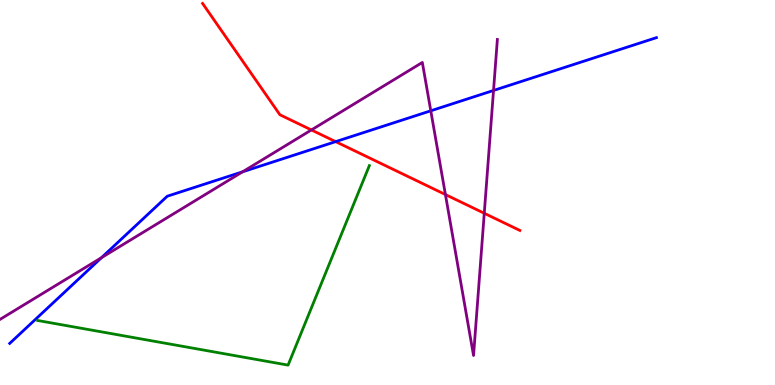[{'lines': ['blue', 'red'], 'intersections': [{'x': 4.33, 'y': 6.32}]}, {'lines': ['green', 'red'], 'intersections': []}, {'lines': ['purple', 'red'], 'intersections': [{'x': 4.02, 'y': 6.62}, {'x': 5.75, 'y': 4.95}, {'x': 6.25, 'y': 4.46}]}, {'lines': ['blue', 'green'], 'intersections': []}, {'lines': ['blue', 'purple'], 'intersections': [{'x': 1.31, 'y': 3.31}, {'x': 3.13, 'y': 5.54}, {'x': 5.56, 'y': 7.12}, {'x': 6.37, 'y': 7.65}]}, {'lines': ['green', 'purple'], 'intersections': []}]